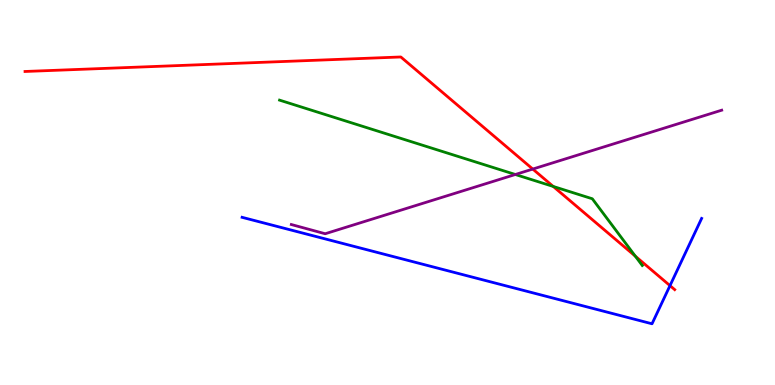[{'lines': ['blue', 'red'], 'intersections': [{'x': 8.65, 'y': 2.58}]}, {'lines': ['green', 'red'], 'intersections': [{'x': 7.14, 'y': 5.16}, {'x': 8.2, 'y': 3.35}]}, {'lines': ['purple', 'red'], 'intersections': [{'x': 6.87, 'y': 5.61}]}, {'lines': ['blue', 'green'], 'intersections': []}, {'lines': ['blue', 'purple'], 'intersections': []}, {'lines': ['green', 'purple'], 'intersections': [{'x': 6.65, 'y': 5.47}]}]